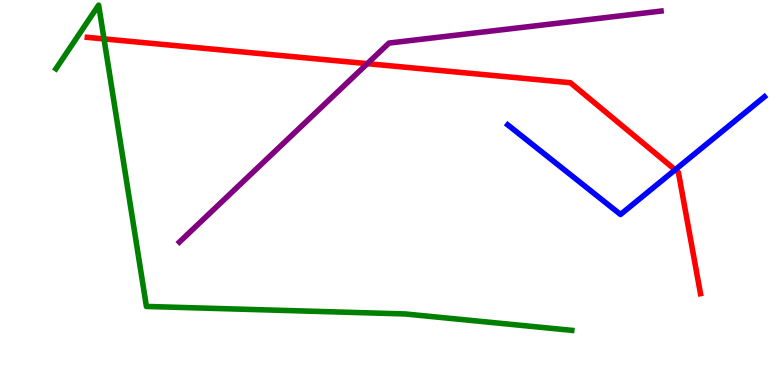[{'lines': ['blue', 'red'], 'intersections': [{'x': 8.71, 'y': 5.59}]}, {'lines': ['green', 'red'], 'intersections': [{'x': 1.34, 'y': 8.99}]}, {'lines': ['purple', 'red'], 'intersections': [{'x': 4.74, 'y': 8.35}]}, {'lines': ['blue', 'green'], 'intersections': []}, {'lines': ['blue', 'purple'], 'intersections': []}, {'lines': ['green', 'purple'], 'intersections': []}]